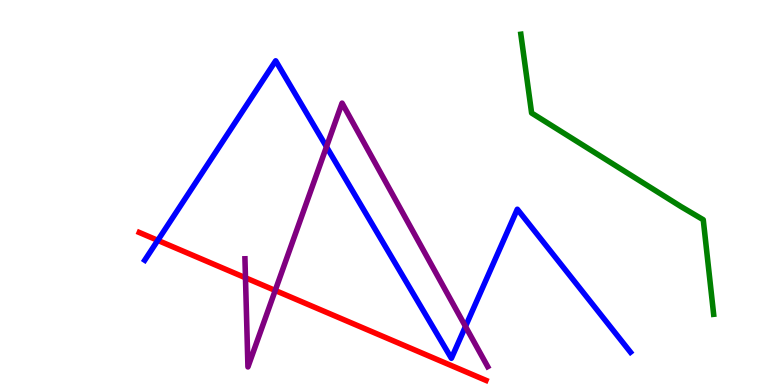[{'lines': ['blue', 'red'], 'intersections': [{'x': 2.04, 'y': 3.76}]}, {'lines': ['green', 'red'], 'intersections': []}, {'lines': ['purple', 'red'], 'intersections': [{'x': 3.17, 'y': 2.79}, {'x': 3.55, 'y': 2.46}]}, {'lines': ['blue', 'green'], 'intersections': []}, {'lines': ['blue', 'purple'], 'intersections': [{'x': 4.21, 'y': 6.19}, {'x': 6.01, 'y': 1.52}]}, {'lines': ['green', 'purple'], 'intersections': []}]